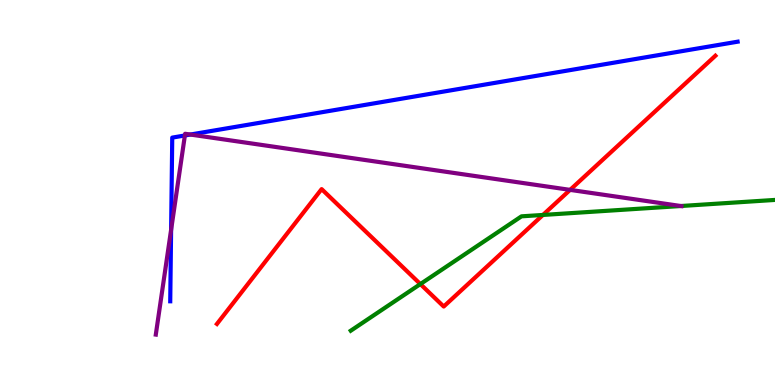[{'lines': ['blue', 'red'], 'intersections': []}, {'lines': ['green', 'red'], 'intersections': [{'x': 5.42, 'y': 2.62}, {'x': 7.01, 'y': 4.42}]}, {'lines': ['purple', 'red'], 'intersections': [{'x': 7.36, 'y': 5.07}]}, {'lines': ['blue', 'green'], 'intersections': []}, {'lines': ['blue', 'purple'], 'intersections': [{'x': 2.21, 'y': 4.03}, {'x': 2.39, 'y': 6.48}, {'x': 2.46, 'y': 6.51}]}, {'lines': ['green', 'purple'], 'intersections': [{'x': 8.79, 'y': 4.65}]}]